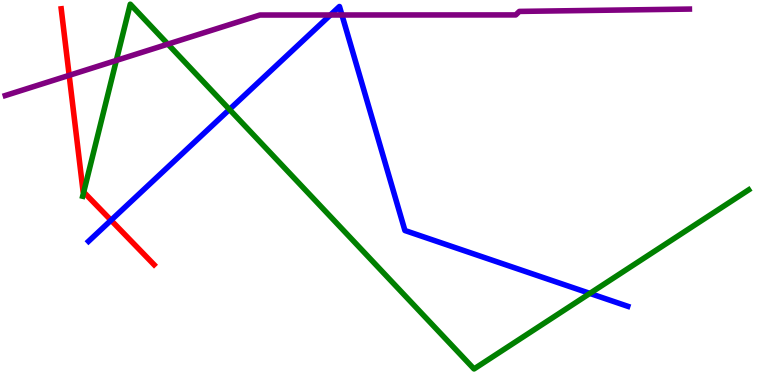[{'lines': ['blue', 'red'], 'intersections': [{'x': 1.43, 'y': 4.28}]}, {'lines': ['green', 'red'], 'intersections': [{'x': 1.08, 'y': 5.01}]}, {'lines': ['purple', 'red'], 'intersections': [{'x': 0.893, 'y': 8.04}]}, {'lines': ['blue', 'green'], 'intersections': [{'x': 2.96, 'y': 7.16}, {'x': 7.61, 'y': 2.38}]}, {'lines': ['blue', 'purple'], 'intersections': [{'x': 4.26, 'y': 9.61}, {'x': 4.41, 'y': 9.61}]}, {'lines': ['green', 'purple'], 'intersections': [{'x': 1.5, 'y': 8.43}, {'x': 2.17, 'y': 8.85}]}]